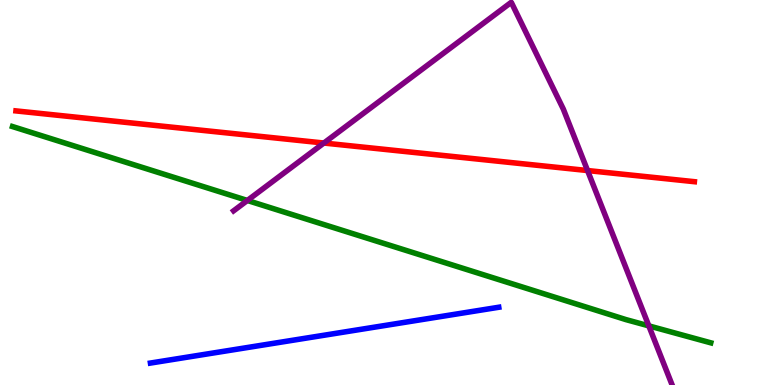[{'lines': ['blue', 'red'], 'intersections': []}, {'lines': ['green', 'red'], 'intersections': []}, {'lines': ['purple', 'red'], 'intersections': [{'x': 4.18, 'y': 6.28}, {'x': 7.58, 'y': 5.57}]}, {'lines': ['blue', 'green'], 'intersections': []}, {'lines': ['blue', 'purple'], 'intersections': []}, {'lines': ['green', 'purple'], 'intersections': [{'x': 3.19, 'y': 4.79}, {'x': 8.37, 'y': 1.54}]}]